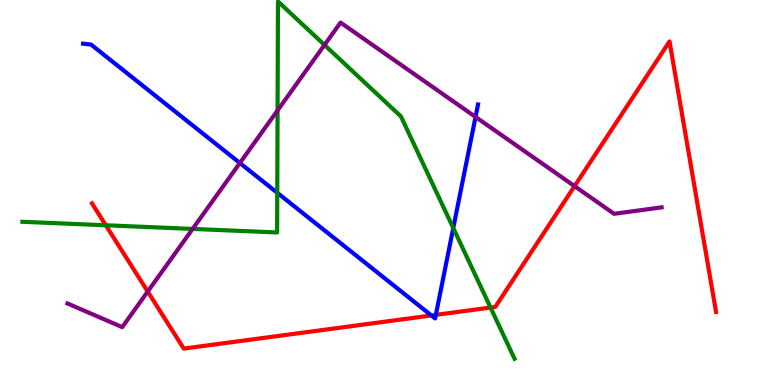[{'lines': ['blue', 'red'], 'intersections': [{'x': 5.57, 'y': 1.81}, {'x': 5.62, 'y': 1.82}]}, {'lines': ['green', 'red'], 'intersections': [{'x': 1.37, 'y': 4.15}, {'x': 6.33, 'y': 2.01}]}, {'lines': ['purple', 'red'], 'intersections': [{'x': 1.91, 'y': 2.43}, {'x': 7.41, 'y': 5.17}]}, {'lines': ['blue', 'green'], 'intersections': [{'x': 3.58, 'y': 4.99}, {'x': 5.85, 'y': 4.08}]}, {'lines': ['blue', 'purple'], 'intersections': [{'x': 3.1, 'y': 5.77}, {'x': 6.14, 'y': 6.96}]}, {'lines': ['green', 'purple'], 'intersections': [{'x': 2.49, 'y': 4.05}, {'x': 3.58, 'y': 7.13}, {'x': 4.19, 'y': 8.83}]}]